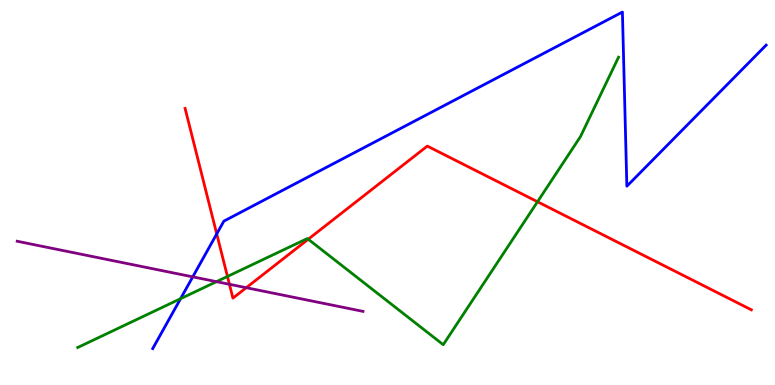[{'lines': ['blue', 'red'], 'intersections': [{'x': 2.8, 'y': 3.92}]}, {'lines': ['green', 'red'], 'intersections': [{'x': 2.93, 'y': 2.82}, {'x': 3.98, 'y': 3.79}, {'x': 6.94, 'y': 4.76}]}, {'lines': ['purple', 'red'], 'intersections': [{'x': 2.96, 'y': 2.62}, {'x': 3.18, 'y': 2.53}]}, {'lines': ['blue', 'green'], 'intersections': [{'x': 2.33, 'y': 2.24}]}, {'lines': ['blue', 'purple'], 'intersections': [{'x': 2.49, 'y': 2.81}]}, {'lines': ['green', 'purple'], 'intersections': [{'x': 2.79, 'y': 2.68}]}]